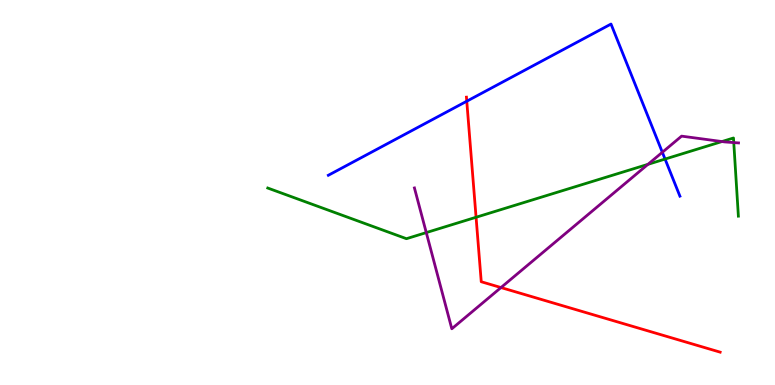[{'lines': ['blue', 'red'], 'intersections': [{'x': 6.02, 'y': 7.37}]}, {'lines': ['green', 'red'], 'intersections': [{'x': 6.14, 'y': 4.36}]}, {'lines': ['purple', 'red'], 'intersections': [{'x': 6.46, 'y': 2.53}]}, {'lines': ['blue', 'green'], 'intersections': [{'x': 8.58, 'y': 5.87}]}, {'lines': ['blue', 'purple'], 'intersections': [{'x': 8.55, 'y': 6.04}]}, {'lines': ['green', 'purple'], 'intersections': [{'x': 5.5, 'y': 3.96}, {'x': 8.36, 'y': 5.73}, {'x': 9.32, 'y': 6.32}, {'x': 9.47, 'y': 6.3}]}]